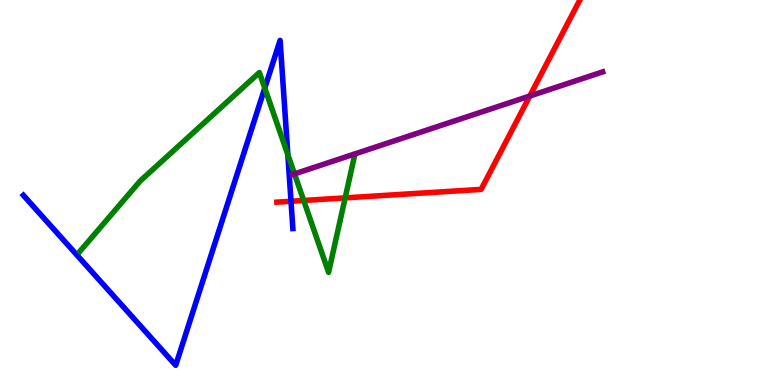[{'lines': ['blue', 'red'], 'intersections': [{'x': 3.75, 'y': 4.77}]}, {'lines': ['green', 'red'], 'intersections': [{'x': 3.92, 'y': 4.79}, {'x': 4.45, 'y': 4.86}]}, {'lines': ['purple', 'red'], 'intersections': [{'x': 6.84, 'y': 7.51}]}, {'lines': ['blue', 'green'], 'intersections': [{'x': 3.42, 'y': 7.71}, {'x': 3.71, 'y': 5.98}]}, {'lines': ['blue', 'purple'], 'intersections': []}, {'lines': ['green', 'purple'], 'intersections': [{'x': 3.8, 'y': 5.48}]}]